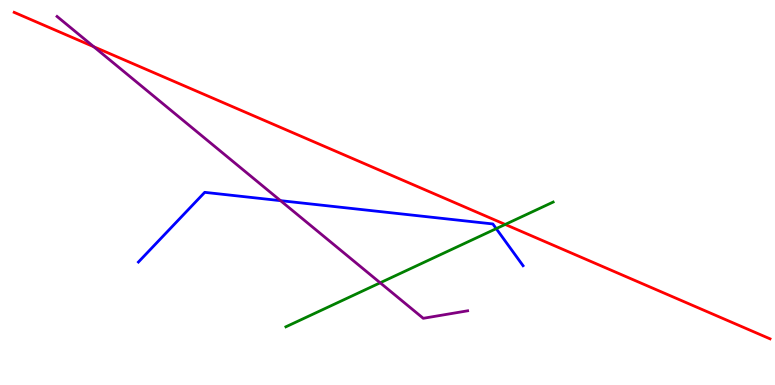[{'lines': ['blue', 'red'], 'intersections': []}, {'lines': ['green', 'red'], 'intersections': [{'x': 6.52, 'y': 4.17}]}, {'lines': ['purple', 'red'], 'intersections': [{'x': 1.21, 'y': 8.79}]}, {'lines': ['blue', 'green'], 'intersections': [{'x': 6.4, 'y': 4.06}]}, {'lines': ['blue', 'purple'], 'intersections': [{'x': 3.62, 'y': 4.79}]}, {'lines': ['green', 'purple'], 'intersections': [{'x': 4.91, 'y': 2.65}]}]